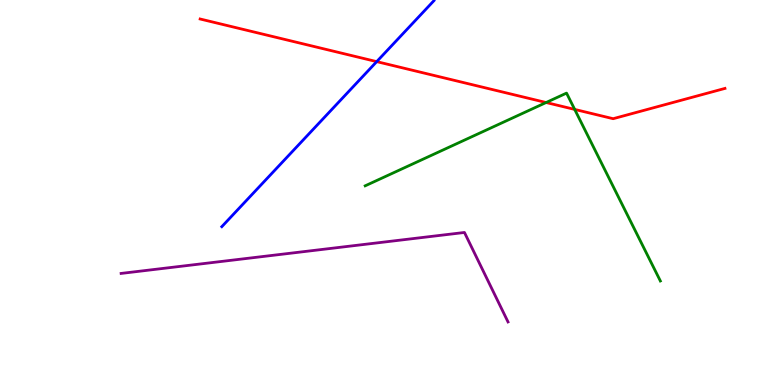[{'lines': ['blue', 'red'], 'intersections': [{'x': 4.86, 'y': 8.4}]}, {'lines': ['green', 'red'], 'intersections': [{'x': 7.05, 'y': 7.34}, {'x': 7.42, 'y': 7.16}]}, {'lines': ['purple', 'red'], 'intersections': []}, {'lines': ['blue', 'green'], 'intersections': []}, {'lines': ['blue', 'purple'], 'intersections': []}, {'lines': ['green', 'purple'], 'intersections': []}]